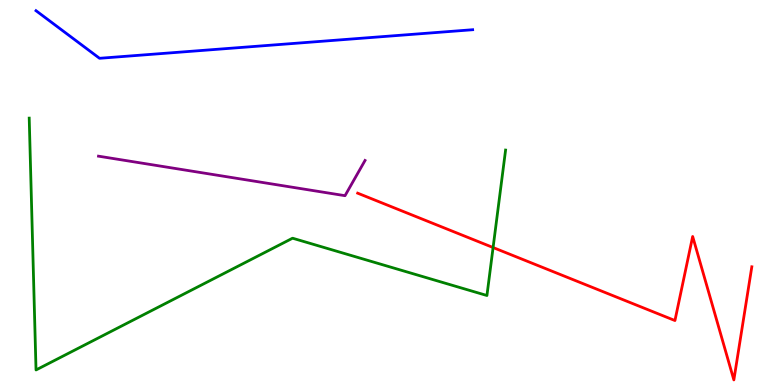[{'lines': ['blue', 'red'], 'intersections': []}, {'lines': ['green', 'red'], 'intersections': [{'x': 6.36, 'y': 3.57}]}, {'lines': ['purple', 'red'], 'intersections': []}, {'lines': ['blue', 'green'], 'intersections': []}, {'lines': ['blue', 'purple'], 'intersections': []}, {'lines': ['green', 'purple'], 'intersections': []}]